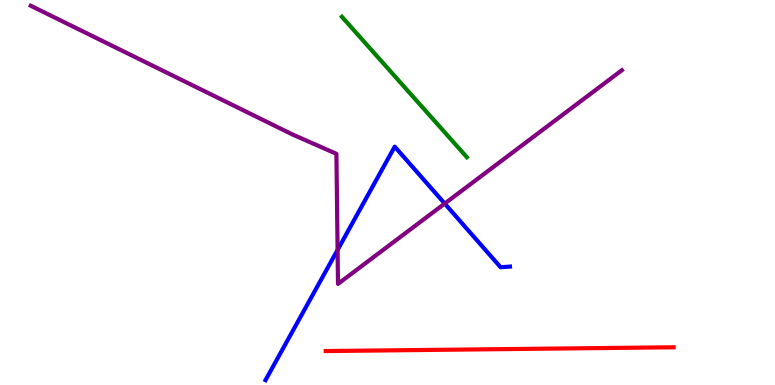[{'lines': ['blue', 'red'], 'intersections': []}, {'lines': ['green', 'red'], 'intersections': []}, {'lines': ['purple', 'red'], 'intersections': []}, {'lines': ['blue', 'green'], 'intersections': []}, {'lines': ['blue', 'purple'], 'intersections': [{'x': 4.36, 'y': 3.51}, {'x': 5.74, 'y': 4.71}]}, {'lines': ['green', 'purple'], 'intersections': []}]